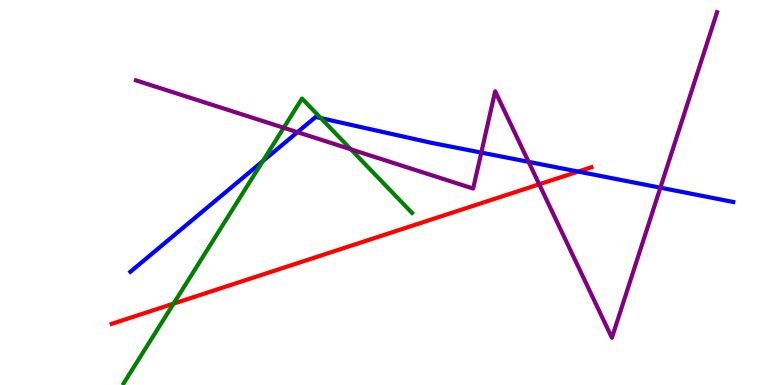[{'lines': ['blue', 'red'], 'intersections': [{'x': 7.46, 'y': 5.54}]}, {'lines': ['green', 'red'], 'intersections': [{'x': 2.24, 'y': 2.11}]}, {'lines': ['purple', 'red'], 'intersections': [{'x': 6.96, 'y': 5.21}]}, {'lines': ['blue', 'green'], 'intersections': [{'x': 3.39, 'y': 5.81}, {'x': 4.14, 'y': 6.93}]}, {'lines': ['blue', 'purple'], 'intersections': [{'x': 3.84, 'y': 6.57}, {'x': 6.21, 'y': 6.04}, {'x': 6.82, 'y': 5.8}, {'x': 8.52, 'y': 5.13}]}, {'lines': ['green', 'purple'], 'intersections': [{'x': 3.66, 'y': 6.68}, {'x': 4.53, 'y': 6.12}]}]